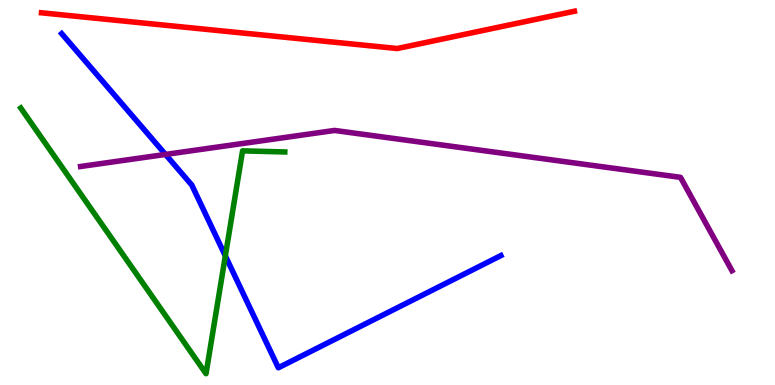[{'lines': ['blue', 'red'], 'intersections': []}, {'lines': ['green', 'red'], 'intersections': []}, {'lines': ['purple', 'red'], 'intersections': []}, {'lines': ['blue', 'green'], 'intersections': [{'x': 2.91, 'y': 3.35}]}, {'lines': ['blue', 'purple'], 'intersections': [{'x': 2.14, 'y': 5.99}]}, {'lines': ['green', 'purple'], 'intersections': []}]